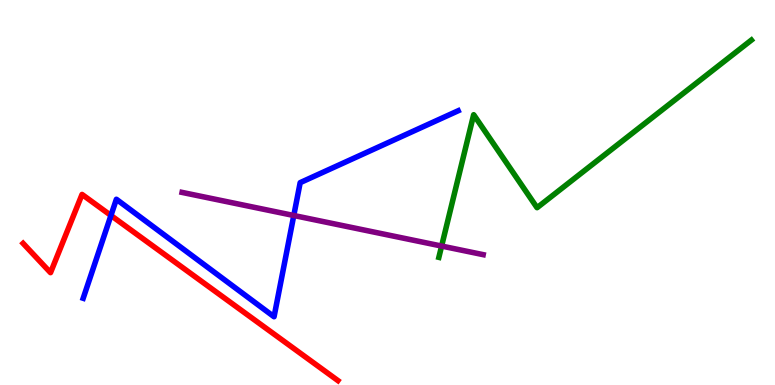[{'lines': ['blue', 'red'], 'intersections': [{'x': 1.43, 'y': 4.4}]}, {'lines': ['green', 'red'], 'intersections': []}, {'lines': ['purple', 'red'], 'intersections': []}, {'lines': ['blue', 'green'], 'intersections': []}, {'lines': ['blue', 'purple'], 'intersections': [{'x': 3.79, 'y': 4.4}]}, {'lines': ['green', 'purple'], 'intersections': [{'x': 5.7, 'y': 3.61}]}]